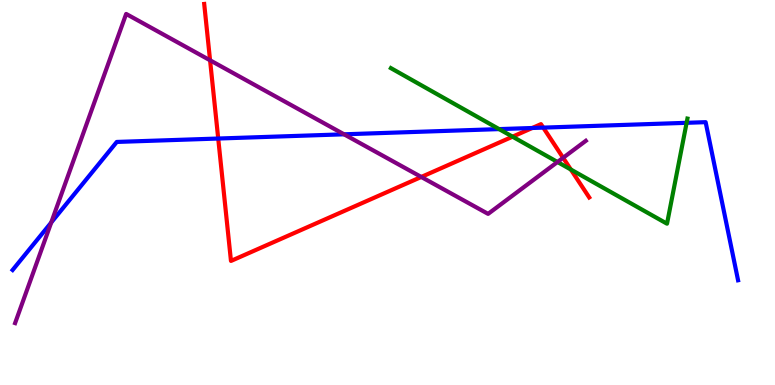[{'lines': ['blue', 'red'], 'intersections': [{'x': 2.82, 'y': 6.4}, {'x': 6.87, 'y': 6.68}, {'x': 7.01, 'y': 6.69}]}, {'lines': ['green', 'red'], 'intersections': [{'x': 6.61, 'y': 6.45}, {'x': 7.37, 'y': 5.6}]}, {'lines': ['purple', 'red'], 'intersections': [{'x': 2.71, 'y': 8.43}, {'x': 5.44, 'y': 5.4}, {'x': 7.27, 'y': 5.9}]}, {'lines': ['blue', 'green'], 'intersections': [{'x': 6.44, 'y': 6.65}, {'x': 8.86, 'y': 6.81}]}, {'lines': ['blue', 'purple'], 'intersections': [{'x': 0.661, 'y': 4.22}, {'x': 4.44, 'y': 6.51}]}, {'lines': ['green', 'purple'], 'intersections': [{'x': 7.19, 'y': 5.79}]}]